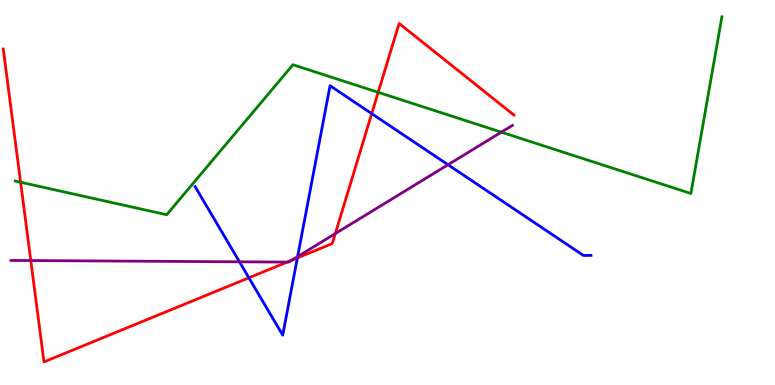[{'lines': ['blue', 'red'], 'intersections': [{'x': 3.21, 'y': 2.78}, {'x': 3.84, 'y': 3.3}, {'x': 4.8, 'y': 7.05}]}, {'lines': ['green', 'red'], 'intersections': [{'x': 0.266, 'y': 5.27}, {'x': 4.88, 'y': 7.6}]}, {'lines': ['purple', 'red'], 'intersections': [{'x': 0.397, 'y': 3.23}, {'x': 3.71, 'y': 3.19}, {'x': 3.76, 'y': 3.24}, {'x': 4.33, 'y': 3.93}]}, {'lines': ['blue', 'green'], 'intersections': []}, {'lines': ['blue', 'purple'], 'intersections': [{'x': 3.09, 'y': 3.2}, {'x': 3.84, 'y': 3.33}, {'x': 5.78, 'y': 5.72}]}, {'lines': ['green', 'purple'], 'intersections': [{'x': 6.47, 'y': 6.57}]}]